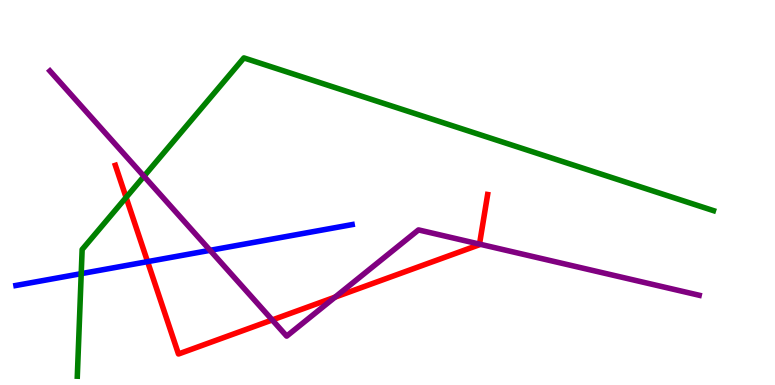[{'lines': ['blue', 'red'], 'intersections': [{'x': 1.9, 'y': 3.2}]}, {'lines': ['green', 'red'], 'intersections': [{'x': 1.63, 'y': 4.87}]}, {'lines': ['purple', 'red'], 'intersections': [{'x': 3.51, 'y': 1.69}, {'x': 4.32, 'y': 2.28}, {'x': 6.19, 'y': 3.66}]}, {'lines': ['blue', 'green'], 'intersections': [{'x': 1.05, 'y': 2.89}]}, {'lines': ['blue', 'purple'], 'intersections': [{'x': 2.71, 'y': 3.5}]}, {'lines': ['green', 'purple'], 'intersections': [{'x': 1.86, 'y': 5.42}]}]